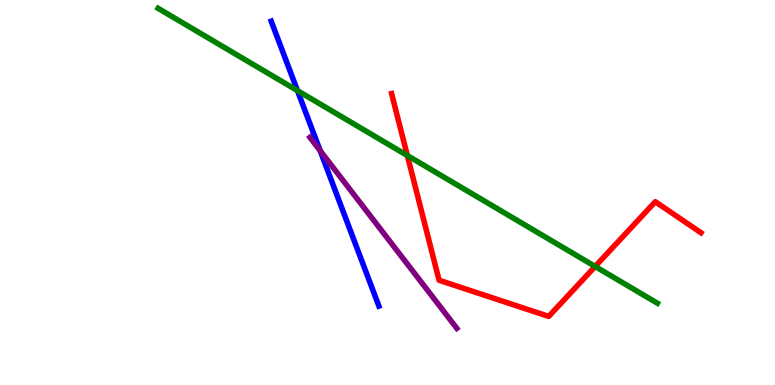[{'lines': ['blue', 'red'], 'intersections': []}, {'lines': ['green', 'red'], 'intersections': [{'x': 5.26, 'y': 5.96}, {'x': 7.68, 'y': 3.08}]}, {'lines': ['purple', 'red'], 'intersections': []}, {'lines': ['blue', 'green'], 'intersections': [{'x': 3.84, 'y': 7.65}]}, {'lines': ['blue', 'purple'], 'intersections': [{'x': 4.13, 'y': 6.08}]}, {'lines': ['green', 'purple'], 'intersections': []}]